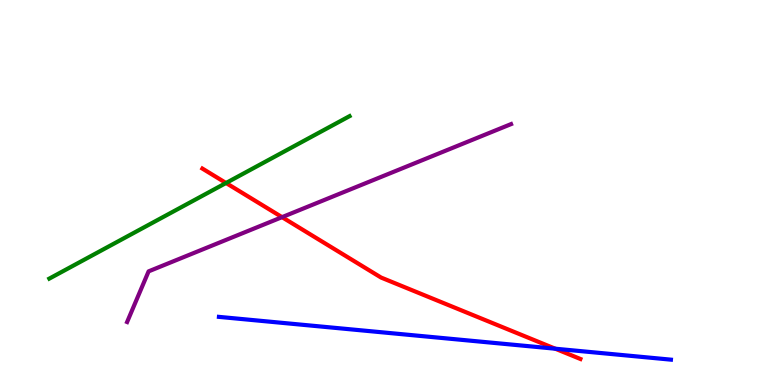[{'lines': ['blue', 'red'], 'intersections': [{'x': 7.16, 'y': 0.943}]}, {'lines': ['green', 'red'], 'intersections': [{'x': 2.92, 'y': 5.25}]}, {'lines': ['purple', 'red'], 'intersections': [{'x': 3.64, 'y': 4.36}]}, {'lines': ['blue', 'green'], 'intersections': []}, {'lines': ['blue', 'purple'], 'intersections': []}, {'lines': ['green', 'purple'], 'intersections': []}]